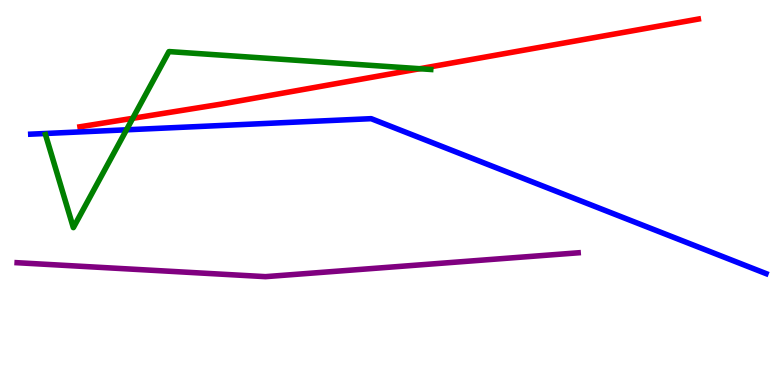[{'lines': ['blue', 'red'], 'intersections': []}, {'lines': ['green', 'red'], 'intersections': [{'x': 1.71, 'y': 6.93}, {'x': 5.42, 'y': 8.22}]}, {'lines': ['purple', 'red'], 'intersections': []}, {'lines': ['blue', 'green'], 'intersections': [{'x': 1.63, 'y': 6.63}]}, {'lines': ['blue', 'purple'], 'intersections': []}, {'lines': ['green', 'purple'], 'intersections': []}]